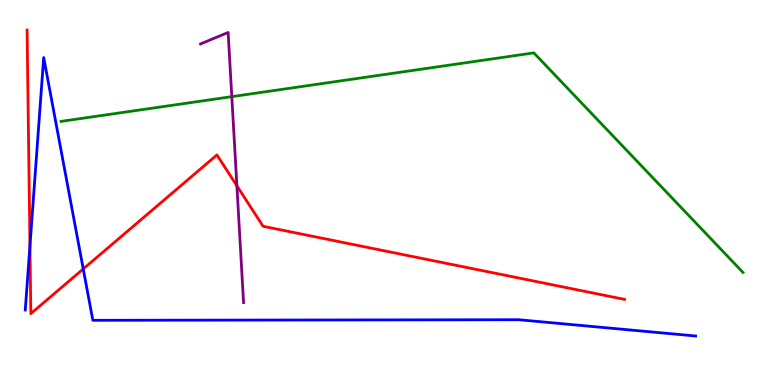[{'lines': ['blue', 'red'], 'intersections': [{'x': 0.386, 'y': 3.61}, {'x': 1.07, 'y': 3.01}]}, {'lines': ['green', 'red'], 'intersections': []}, {'lines': ['purple', 'red'], 'intersections': [{'x': 3.06, 'y': 5.17}]}, {'lines': ['blue', 'green'], 'intersections': []}, {'lines': ['blue', 'purple'], 'intersections': []}, {'lines': ['green', 'purple'], 'intersections': [{'x': 2.99, 'y': 7.49}]}]